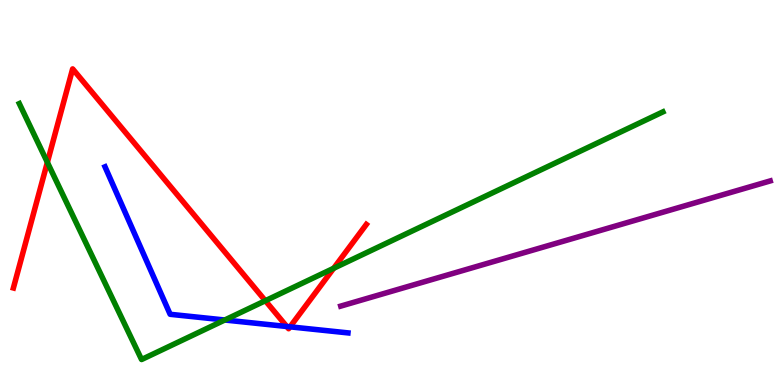[{'lines': ['blue', 'red'], 'intersections': [{'x': 3.7, 'y': 1.52}, {'x': 3.74, 'y': 1.51}]}, {'lines': ['green', 'red'], 'intersections': [{'x': 0.611, 'y': 5.78}, {'x': 3.42, 'y': 2.19}, {'x': 4.31, 'y': 3.03}]}, {'lines': ['purple', 'red'], 'intersections': []}, {'lines': ['blue', 'green'], 'intersections': [{'x': 2.9, 'y': 1.69}]}, {'lines': ['blue', 'purple'], 'intersections': []}, {'lines': ['green', 'purple'], 'intersections': []}]